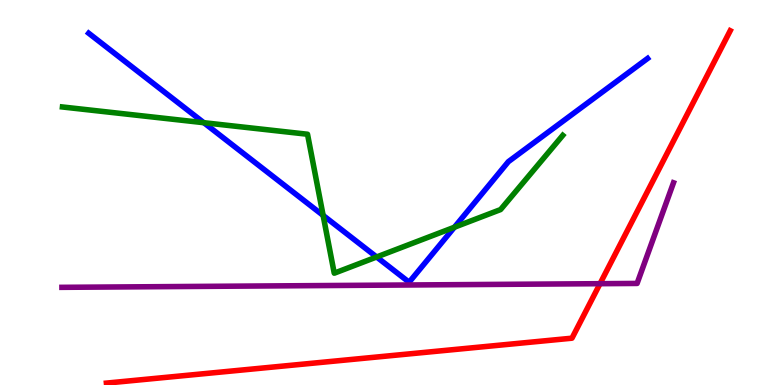[{'lines': ['blue', 'red'], 'intersections': []}, {'lines': ['green', 'red'], 'intersections': []}, {'lines': ['purple', 'red'], 'intersections': [{'x': 7.74, 'y': 2.63}]}, {'lines': ['blue', 'green'], 'intersections': [{'x': 2.63, 'y': 6.81}, {'x': 4.17, 'y': 4.4}, {'x': 4.86, 'y': 3.33}, {'x': 5.86, 'y': 4.1}]}, {'lines': ['blue', 'purple'], 'intersections': []}, {'lines': ['green', 'purple'], 'intersections': []}]